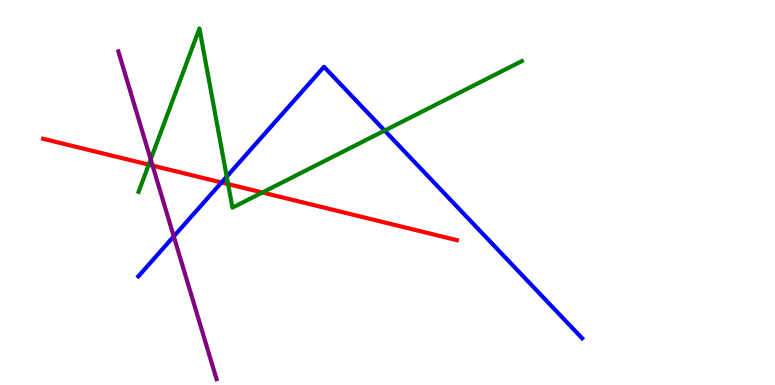[{'lines': ['blue', 'red'], 'intersections': [{'x': 2.86, 'y': 5.26}]}, {'lines': ['green', 'red'], 'intersections': [{'x': 1.92, 'y': 5.72}, {'x': 2.94, 'y': 5.22}, {'x': 3.39, 'y': 5.0}]}, {'lines': ['purple', 'red'], 'intersections': [{'x': 1.97, 'y': 5.7}]}, {'lines': ['blue', 'green'], 'intersections': [{'x': 2.93, 'y': 5.41}, {'x': 4.96, 'y': 6.61}]}, {'lines': ['blue', 'purple'], 'intersections': [{'x': 2.24, 'y': 3.86}]}, {'lines': ['green', 'purple'], 'intersections': [{'x': 1.94, 'y': 5.86}]}]